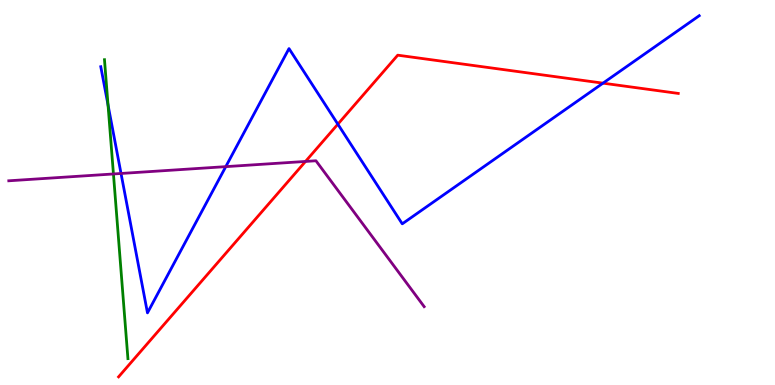[{'lines': ['blue', 'red'], 'intersections': [{'x': 4.36, 'y': 6.77}, {'x': 7.78, 'y': 7.84}]}, {'lines': ['green', 'red'], 'intersections': []}, {'lines': ['purple', 'red'], 'intersections': [{'x': 3.94, 'y': 5.81}]}, {'lines': ['blue', 'green'], 'intersections': [{'x': 1.39, 'y': 7.27}]}, {'lines': ['blue', 'purple'], 'intersections': [{'x': 1.56, 'y': 5.49}, {'x': 2.91, 'y': 5.67}]}, {'lines': ['green', 'purple'], 'intersections': [{'x': 1.46, 'y': 5.48}]}]